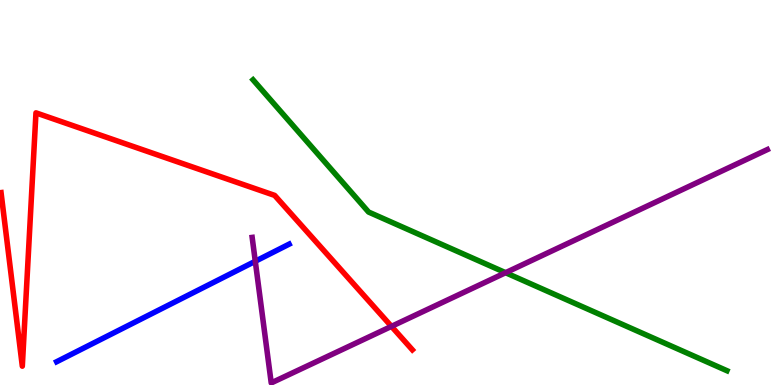[{'lines': ['blue', 'red'], 'intersections': []}, {'lines': ['green', 'red'], 'intersections': []}, {'lines': ['purple', 'red'], 'intersections': [{'x': 5.05, 'y': 1.52}]}, {'lines': ['blue', 'green'], 'intersections': []}, {'lines': ['blue', 'purple'], 'intersections': [{'x': 3.29, 'y': 3.21}]}, {'lines': ['green', 'purple'], 'intersections': [{'x': 6.52, 'y': 2.92}]}]